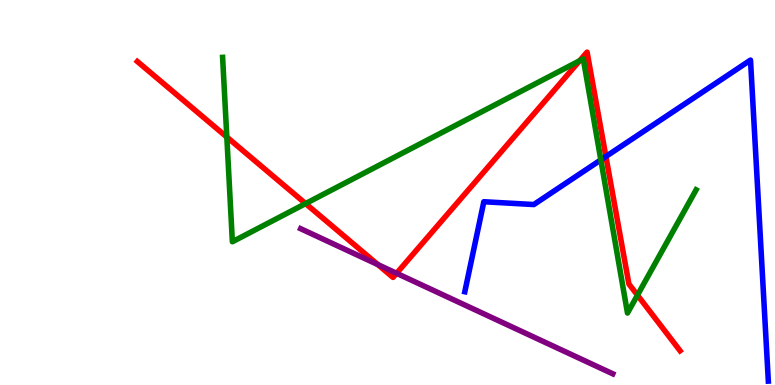[{'lines': ['blue', 'red'], 'intersections': [{'x': 7.82, 'y': 5.94}]}, {'lines': ['green', 'red'], 'intersections': [{'x': 2.93, 'y': 6.44}, {'x': 3.94, 'y': 4.71}, {'x': 7.48, 'y': 8.42}, {'x': 8.23, 'y': 2.33}]}, {'lines': ['purple', 'red'], 'intersections': [{'x': 4.88, 'y': 3.13}, {'x': 5.12, 'y': 2.9}]}, {'lines': ['blue', 'green'], 'intersections': [{'x': 7.75, 'y': 5.85}]}, {'lines': ['blue', 'purple'], 'intersections': []}, {'lines': ['green', 'purple'], 'intersections': []}]